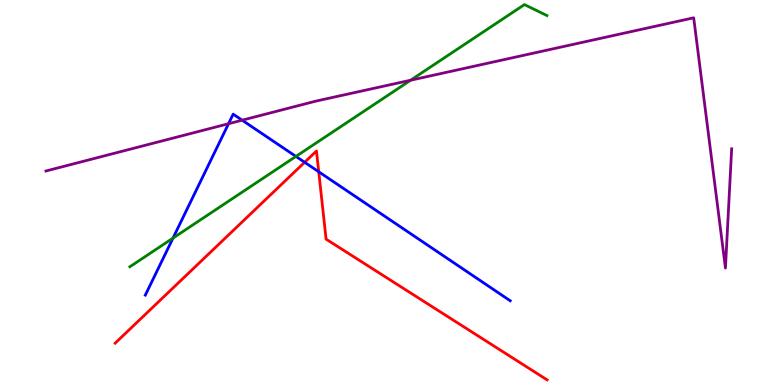[{'lines': ['blue', 'red'], 'intersections': [{'x': 3.93, 'y': 5.78}, {'x': 4.11, 'y': 5.54}]}, {'lines': ['green', 'red'], 'intersections': []}, {'lines': ['purple', 'red'], 'intersections': []}, {'lines': ['blue', 'green'], 'intersections': [{'x': 2.23, 'y': 3.82}, {'x': 3.82, 'y': 5.94}]}, {'lines': ['blue', 'purple'], 'intersections': [{'x': 2.95, 'y': 6.79}, {'x': 3.12, 'y': 6.88}]}, {'lines': ['green', 'purple'], 'intersections': [{'x': 5.3, 'y': 7.92}]}]